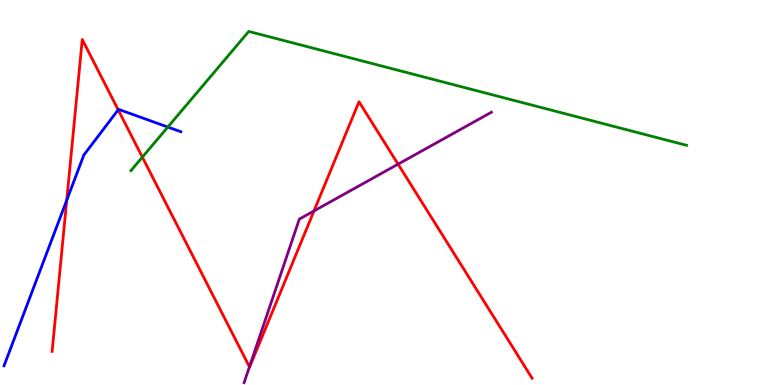[{'lines': ['blue', 'red'], 'intersections': [{'x': 0.861, 'y': 4.8}, {'x': 1.53, 'y': 7.15}]}, {'lines': ['green', 'red'], 'intersections': [{'x': 1.84, 'y': 5.92}]}, {'lines': ['purple', 'red'], 'intersections': [{'x': 3.22, 'y': 0.472}, {'x': 4.05, 'y': 4.52}, {'x': 5.14, 'y': 5.74}]}, {'lines': ['blue', 'green'], 'intersections': [{'x': 2.17, 'y': 6.7}]}, {'lines': ['blue', 'purple'], 'intersections': []}, {'lines': ['green', 'purple'], 'intersections': []}]